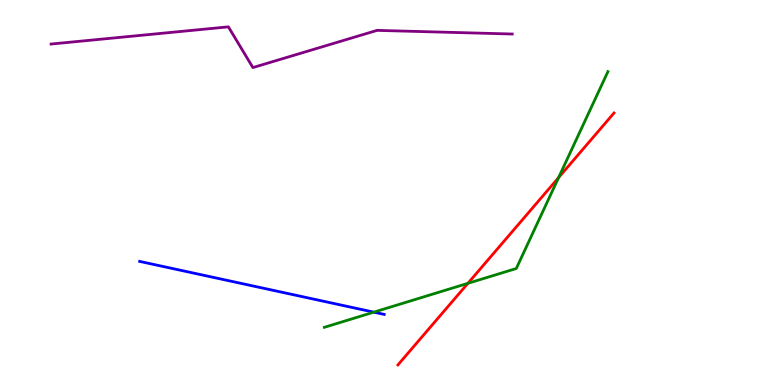[{'lines': ['blue', 'red'], 'intersections': []}, {'lines': ['green', 'red'], 'intersections': [{'x': 6.04, 'y': 2.64}, {'x': 7.21, 'y': 5.39}]}, {'lines': ['purple', 'red'], 'intersections': []}, {'lines': ['blue', 'green'], 'intersections': [{'x': 4.82, 'y': 1.89}]}, {'lines': ['blue', 'purple'], 'intersections': []}, {'lines': ['green', 'purple'], 'intersections': []}]